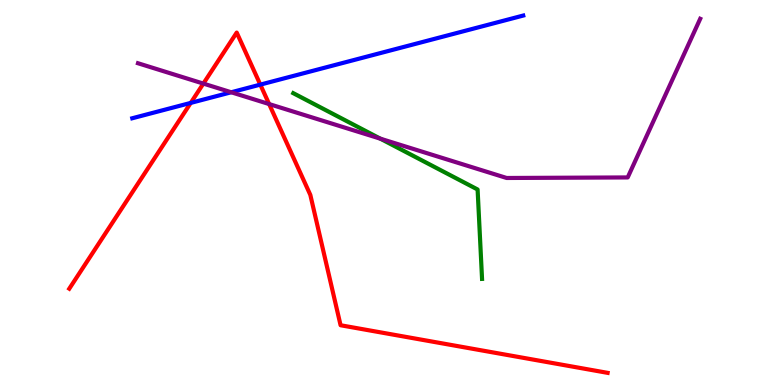[{'lines': ['blue', 'red'], 'intersections': [{'x': 2.46, 'y': 7.33}, {'x': 3.36, 'y': 7.8}]}, {'lines': ['green', 'red'], 'intersections': []}, {'lines': ['purple', 'red'], 'intersections': [{'x': 2.62, 'y': 7.83}, {'x': 3.47, 'y': 7.3}]}, {'lines': ['blue', 'green'], 'intersections': []}, {'lines': ['blue', 'purple'], 'intersections': [{'x': 2.98, 'y': 7.6}]}, {'lines': ['green', 'purple'], 'intersections': [{'x': 4.91, 'y': 6.4}]}]